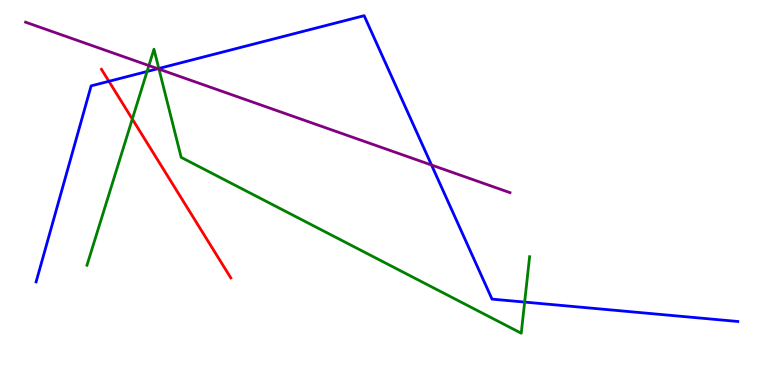[{'lines': ['blue', 'red'], 'intersections': [{'x': 1.41, 'y': 7.89}]}, {'lines': ['green', 'red'], 'intersections': [{'x': 1.71, 'y': 6.91}]}, {'lines': ['purple', 'red'], 'intersections': []}, {'lines': ['blue', 'green'], 'intersections': [{'x': 1.9, 'y': 8.14}, {'x': 2.05, 'y': 8.22}, {'x': 6.77, 'y': 2.15}]}, {'lines': ['blue', 'purple'], 'intersections': [{'x': 2.04, 'y': 8.22}, {'x': 5.57, 'y': 5.71}]}, {'lines': ['green', 'purple'], 'intersections': [{'x': 1.92, 'y': 8.3}, {'x': 2.05, 'y': 8.2}]}]